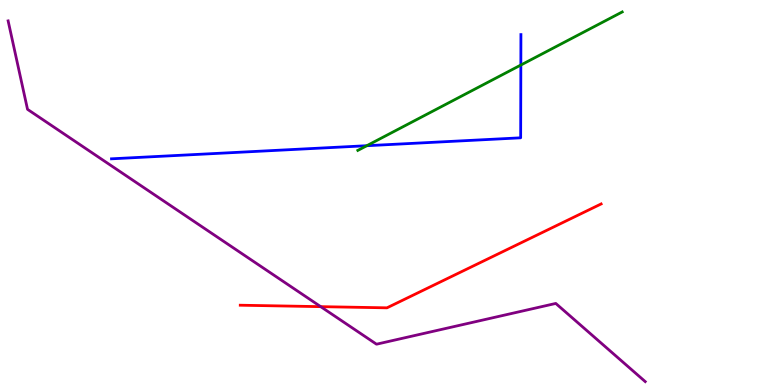[{'lines': ['blue', 'red'], 'intersections': []}, {'lines': ['green', 'red'], 'intersections': []}, {'lines': ['purple', 'red'], 'intersections': [{'x': 4.14, 'y': 2.03}]}, {'lines': ['blue', 'green'], 'intersections': [{'x': 4.73, 'y': 6.22}, {'x': 6.72, 'y': 8.31}]}, {'lines': ['blue', 'purple'], 'intersections': []}, {'lines': ['green', 'purple'], 'intersections': []}]